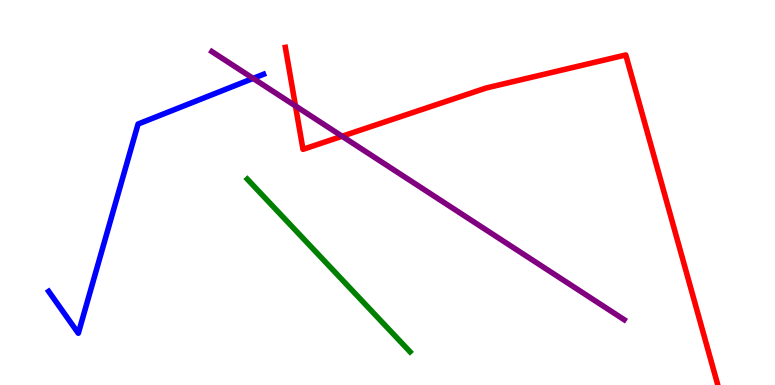[{'lines': ['blue', 'red'], 'intersections': []}, {'lines': ['green', 'red'], 'intersections': []}, {'lines': ['purple', 'red'], 'intersections': [{'x': 3.81, 'y': 7.25}, {'x': 4.41, 'y': 6.46}]}, {'lines': ['blue', 'green'], 'intersections': []}, {'lines': ['blue', 'purple'], 'intersections': [{'x': 3.27, 'y': 7.96}]}, {'lines': ['green', 'purple'], 'intersections': []}]